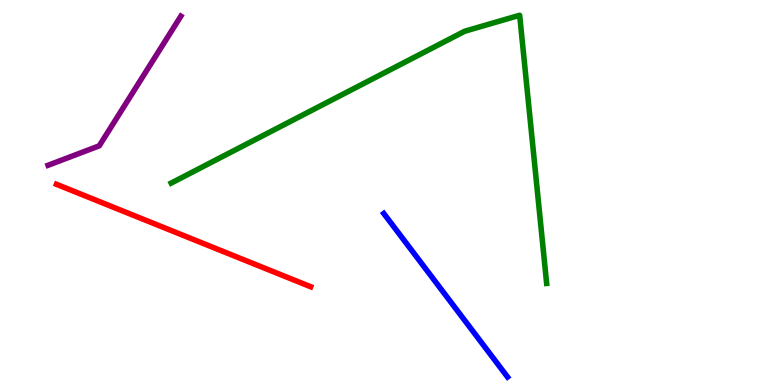[{'lines': ['blue', 'red'], 'intersections': []}, {'lines': ['green', 'red'], 'intersections': []}, {'lines': ['purple', 'red'], 'intersections': []}, {'lines': ['blue', 'green'], 'intersections': []}, {'lines': ['blue', 'purple'], 'intersections': []}, {'lines': ['green', 'purple'], 'intersections': []}]